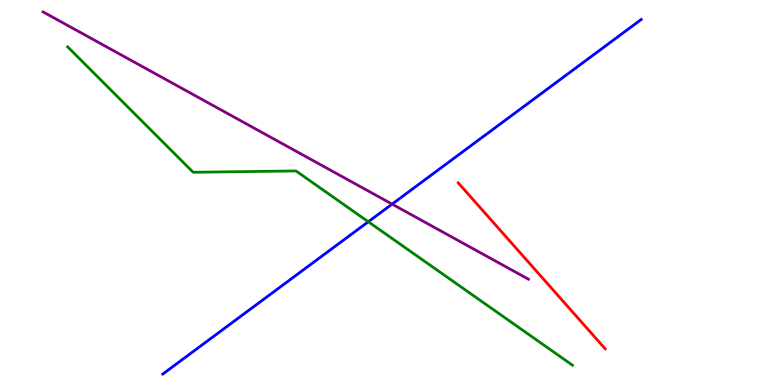[{'lines': ['blue', 'red'], 'intersections': []}, {'lines': ['green', 'red'], 'intersections': []}, {'lines': ['purple', 'red'], 'intersections': []}, {'lines': ['blue', 'green'], 'intersections': [{'x': 4.75, 'y': 4.24}]}, {'lines': ['blue', 'purple'], 'intersections': [{'x': 5.06, 'y': 4.7}]}, {'lines': ['green', 'purple'], 'intersections': []}]